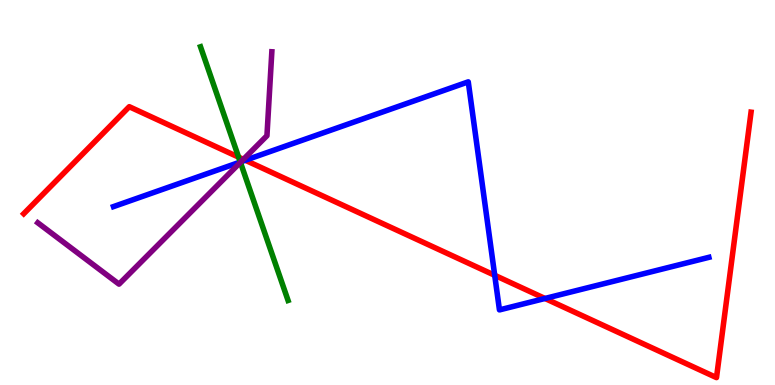[{'lines': ['blue', 'red'], 'intersections': [{'x': 3.17, 'y': 5.84}, {'x': 6.38, 'y': 2.85}, {'x': 7.03, 'y': 2.25}]}, {'lines': ['green', 'red'], 'intersections': [{'x': 3.08, 'y': 5.92}]}, {'lines': ['purple', 'red'], 'intersections': [{'x': 3.14, 'y': 5.86}]}, {'lines': ['blue', 'green'], 'intersections': [{'x': 3.1, 'y': 5.79}]}, {'lines': ['blue', 'purple'], 'intersections': [{'x': 3.11, 'y': 5.8}]}, {'lines': ['green', 'purple'], 'intersections': [{'x': 3.1, 'y': 5.78}]}]